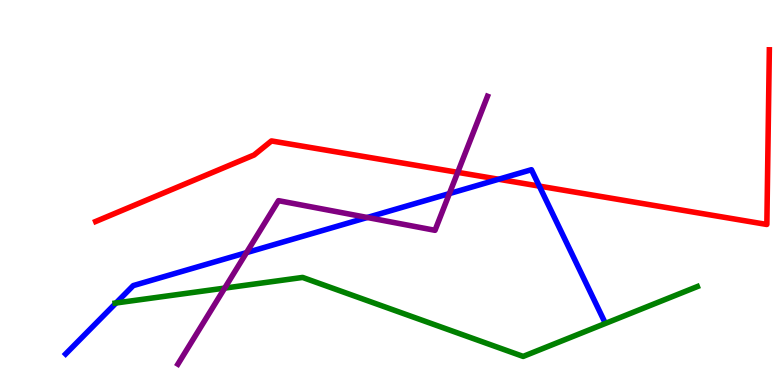[{'lines': ['blue', 'red'], 'intersections': [{'x': 6.43, 'y': 5.34}, {'x': 6.96, 'y': 5.17}]}, {'lines': ['green', 'red'], 'intersections': []}, {'lines': ['purple', 'red'], 'intersections': [{'x': 5.91, 'y': 5.52}]}, {'lines': ['blue', 'green'], 'intersections': [{'x': 1.5, 'y': 2.13}]}, {'lines': ['blue', 'purple'], 'intersections': [{'x': 3.18, 'y': 3.44}, {'x': 4.74, 'y': 4.35}, {'x': 5.8, 'y': 4.97}]}, {'lines': ['green', 'purple'], 'intersections': [{'x': 2.9, 'y': 2.52}]}]